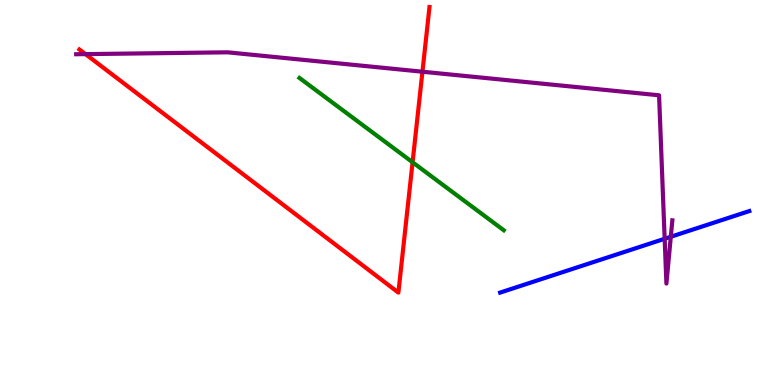[{'lines': ['blue', 'red'], 'intersections': []}, {'lines': ['green', 'red'], 'intersections': [{'x': 5.32, 'y': 5.79}]}, {'lines': ['purple', 'red'], 'intersections': [{'x': 1.1, 'y': 8.59}, {'x': 5.45, 'y': 8.14}]}, {'lines': ['blue', 'green'], 'intersections': []}, {'lines': ['blue', 'purple'], 'intersections': [{'x': 8.58, 'y': 3.8}, {'x': 8.66, 'y': 3.85}]}, {'lines': ['green', 'purple'], 'intersections': []}]